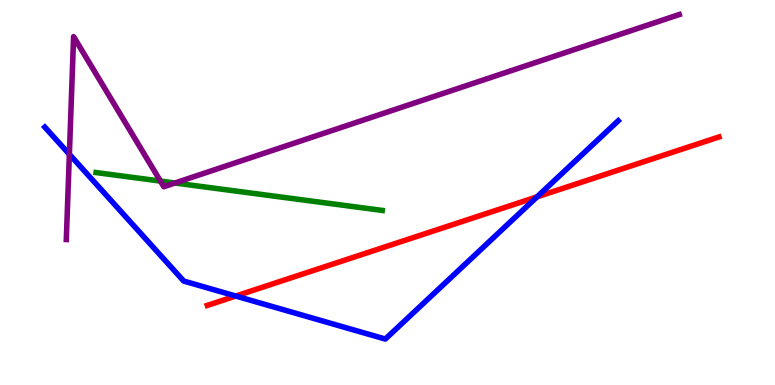[{'lines': ['blue', 'red'], 'intersections': [{'x': 3.04, 'y': 2.31}, {'x': 6.93, 'y': 4.89}]}, {'lines': ['green', 'red'], 'intersections': []}, {'lines': ['purple', 'red'], 'intersections': []}, {'lines': ['blue', 'green'], 'intersections': []}, {'lines': ['blue', 'purple'], 'intersections': [{'x': 0.895, 'y': 5.99}]}, {'lines': ['green', 'purple'], 'intersections': [{'x': 2.07, 'y': 5.3}, {'x': 2.26, 'y': 5.25}]}]